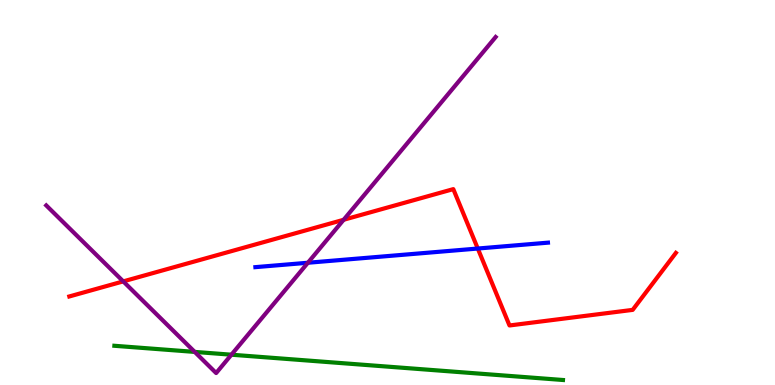[{'lines': ['blue', 'red'], 'intersections': [{'x': 6.16, 'y': 3.54}]}, {'lines': ['green', 'red'], 'intersections': []}, {'lines': ['purple', 'red'], 'intersections': [{'x': 1.59, 'y': 2.69}, {'x': 4.43, 'y': 4.29}]}, {'lines': ['blue', 'green'], 'intersections': []}, {'lines': ['blue', 'purple'], 'intersections': [{'x': 3.97, 'y': 3.18}]}, {'lines': ['green', 'purple'], 'intersections': [{'x': 2.51, 'y': 0.86}, {'x': 2.99, 'y': 0.787}]}]